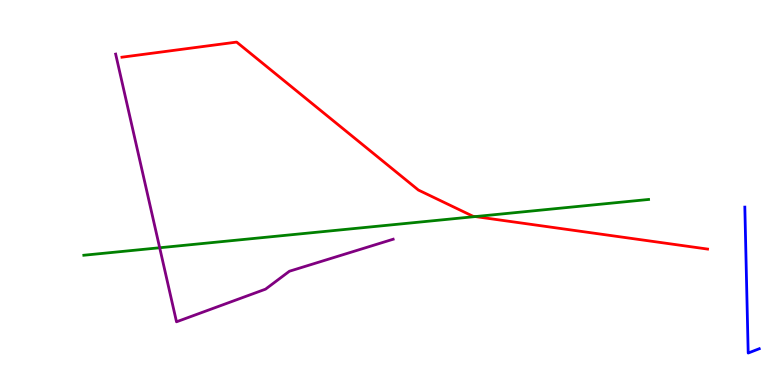[{'lines': ['blue', 'red'], 'intersections': []}, {'lines': ['green', 'red'], 'intersections': [{'x': 6.13, 'y': 4.37}]}, {'lines': ['purple', 'red'], 'intersections': []}, {'lines': ['blue', 'green'], 'intersections': []}, {'lines': ['blue', 'purple'], 'intersections': []}, {'lines': ['green', 'purple'], 'intersections': [{'x': 2.06, 'y': 3.56}]}]